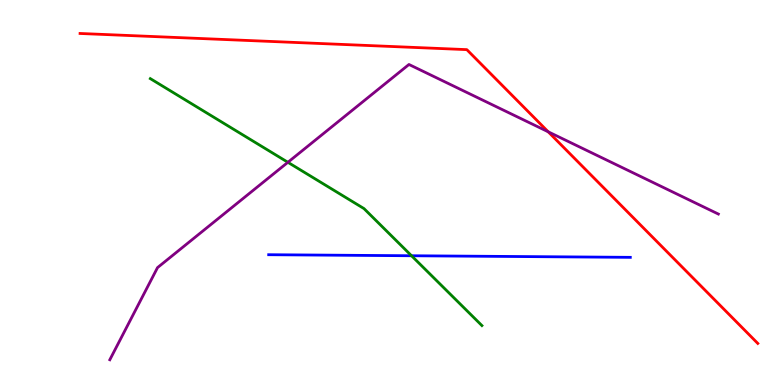[{'lines': ['blue', 'red'], 'intersections': []}, {'lines': ['green', 'red'], 'intersections': []}, {'lines': ['purple', 'red'], 'intersections': [{'x': 7.07, 'y': 6.58}]}, {'lines': ['blue', 'green'], 'intersections': [{'x': 5.31, 'y': 3.36}]}, {'lines': ['blue', 'purple'], 'intersections': []}, {'lines': ['green', 'purple'], 'intersections': [{'x': 3.71, 'y': 5.78}]}]